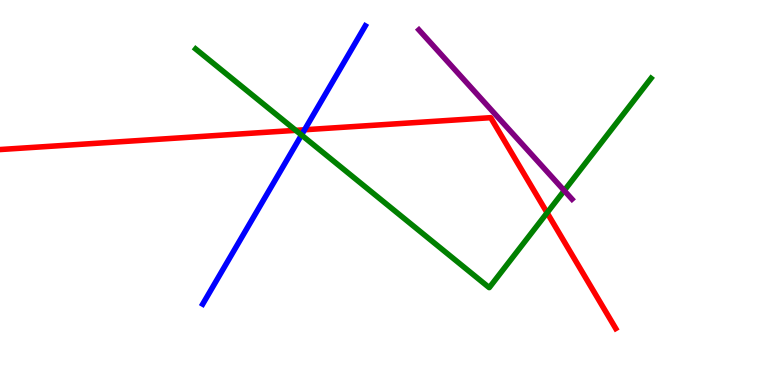[{'lines': ['blue', 'red'], 'intersections': [{'x': 3.93, 'y': 6.63}]}, {'lines': ['green', 'red'], 'intersections': [{'x': 3.82, 'y': 6.61}, {'x': 7.06, 'y': 4.47}]}, {'lines': ['purple', 'red'], 'intersections': []}, {'lines': ['blue', 'green'], 'intersections': [{'x': 3.89, 'y': 6.49}]}, {'lines': ['blue', 'purple'], 'intersections': []}, {'lines': ['green', 'purple'], 'intersections': [{'x': 7.28, 'y': 5.05}]}]